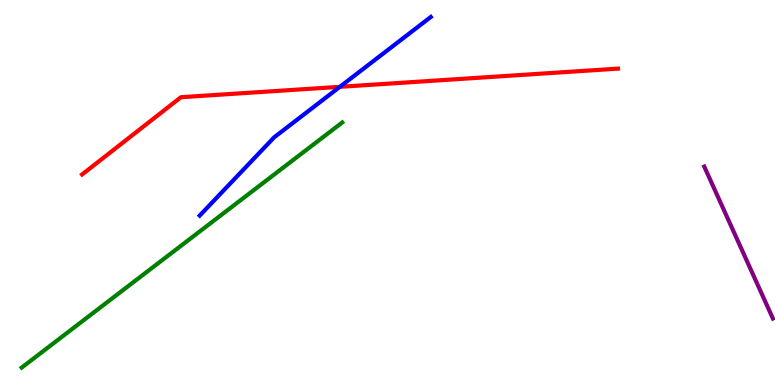[{'lines': ['blue', 'red'], 'intersections': [{'x': 4.39, 'y': 7.74}]}, {'lines': ['green', 'red'], 'intersections': []}, {'lines': ['purple', 'red'], 'intersections': []}, {'lines': ['blue', 'green'], 'intersections': []}, {'lines': ['blue', 'purple'], 'intersections': []}, {'lines': ['green', 'purple'], 'intersections': []}]